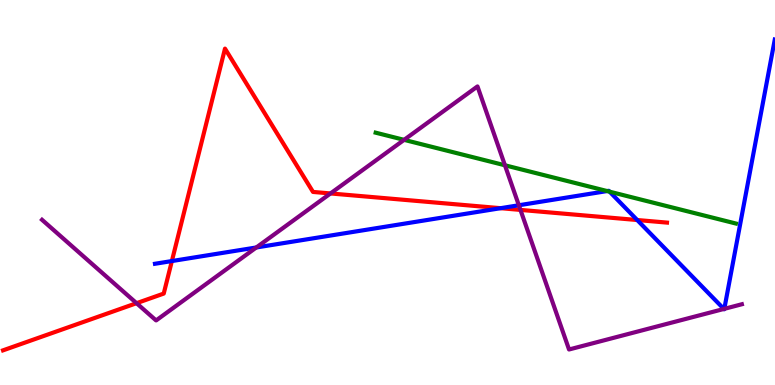[{'lines': ['blue', 'red'], 'intersections': [{'x': 2.22, 'y': 3.22}, {'x': 6.46, 'y': 4.59}, {'x': 8.22, 'y': 4.29}]}, {'lines': ['green', 'red'], 'intersections': []}, {'lines': ['purple', 'red'], 'intersections': [{'x': 1.76, 'y': 2.13}, {'x': 4.26, 'y': 4.98}, {'x': 6.72, 'y': 4.55}]}, {'lines': ['blue', 'green'], 'intersections': [{'x': 7.83, 'y': 5.04}, {'x': 7.87, 'y': 5.02}]}, {'lines': ['blue', 'purple'], 'intersections': [{'x': 3.31, 'y': 3.57}, {'x': 6.69, 'y': 4.67}, {'x': 9.34, 'y': 1.98}, {'x': 9.35, 'y': 1.98}]}, {'lines': ['green', 'purple'], 'intersections': [{'x': 5.21, 'y': 6.37}, {'x': 6.52, 'y': 5.71}]}]